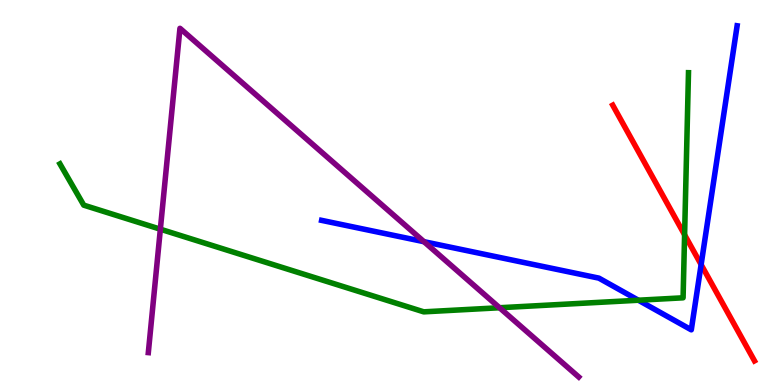[{'lines': ['blue', 'red'], 'intersections': [{'x': 9.05, 'y': 3.13}]}, {'lines': ['green', 'red'], 'intersections': [{'x': 8.83, 'y': 3.9}]}, {'lines': ['purple', 'red'], 'intersections': []}, {'lines': ['blue', 'green'], 'intersections': [{'x': 8.24, 'y': 2.2}]}, {'lines': ['blue', 'purple'], 'intersections': [{'x': 5.47, 'y': 3.72}]}, {'lines': ['green', 'purple'], 'intersections': [{'x': 2.07, 'y': 4.05}, {'x': 6.45, 'y': 2.01}]}]